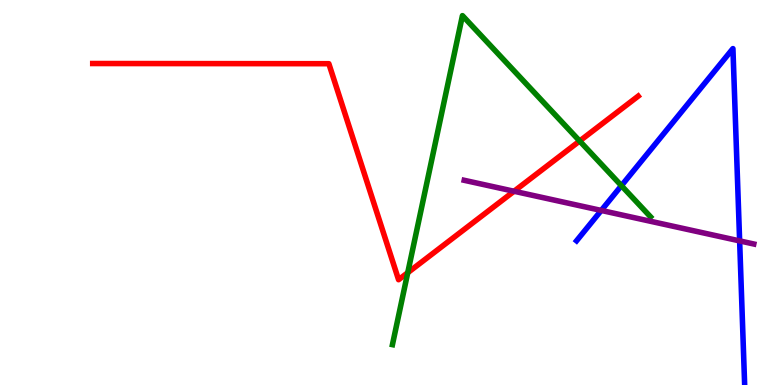[{'lines': ['blue', 'red'], 'intersections': []}, {'lines': ['green', 'red'], 'intersections': [{'x': 5.26, 'y': 2.92}, {'x': 7.48, 'y': 6.34}]}, {'lines': ['purple', 'red'], 'intersections': [{'x': 6.63, 'y': 5.03}]}, {'lines': ['blue', 'green'], 'intersections': [{'x': 8.02, 'y': 5.18}]}, {'lines': ['blue', 'purple'], 'intersections': [{'x': 7.76, 'y': 4.53}, {'x': 9.54, 'y': 3.74}]}, {'lines': ['green', 'purple'], 'intersections': []}]